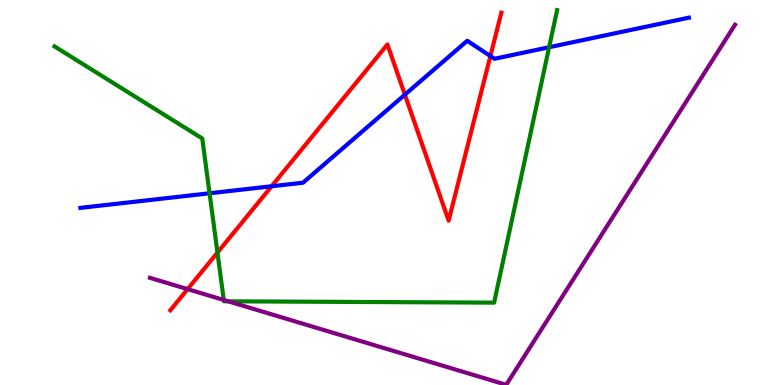[{'lines': ['blue', 'red'], 'intersections': [{'x': 3.5, 'y': 5.16}, {'x': 5.22, 'y': 7.54}, {'x': 6.33, 'y': 8.54}]}, {'lines': ['green', 'red'], 'intersections': [{'x': 2.81, 'y': 3.44}]}, {'lines': ['purple', 'red'], 'intersections': [{'x': 2.42, 'y': 2.49}]}, {'lines': ['blue', 'green'], 'intersections': [{'x': 2.7, 'y': 4.98}, {'x': 7.09, 'y': 8.77}]}, {'lines': ['blue', 'purple'], 'intersections': []}, {'lines': ['green', 'purple'], 'intersections': [{'x': 2.89, 'y': 2.21}, {'x': 2.94, 'y': 2.17}]}]